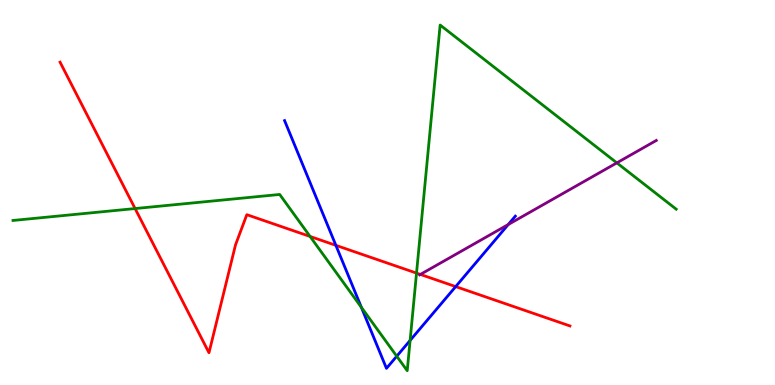[{'lines': ['blue', 'red'], 'intersections': [{'x': 4.33, 'y': 3.63}, {'x': 5.88, 'y': 2.56}]}, {'lines': ['green', 'red'], 'intersections': [{'x': 1.74, 'y': 4.58}, {'x': 4.0, 'y': 3.86}, {'x': 5.37, 'y': 2.91}]}, {'lines': ['purple', 'red'], 'intersections': [{'x': 5.42, 'y': 2.87}]}, {'lines': ['blue', 'green'], 'intersections': [{'x': 4.66, 'y': 2.02}, {'x': 5.12, 'y': 0.748}, {'x': 5.29, 'y': 1.16}]}, {'lines': ['blue', 'purple'], 'intersections': [{'x': 6.56, 'y': 4.17}]}, {'lines': ['green', 'purple'], 'intersections': [{'x': 7.96, 'y': 5.77}]}]